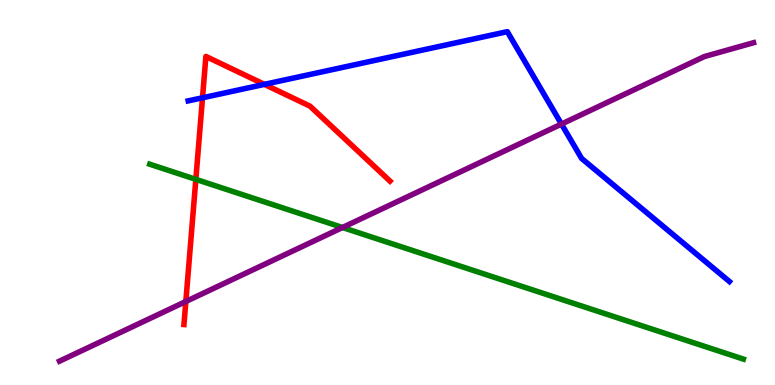[{'lines': ['blue', 'red'], 'intersections': [{'x': 2.61, 'y': 7.46}, {'x': 3.41, 'y': 7.81}]}, {'lines': ['green', 'red'], 'intersections': [{'x': 2.53, 'y': 5.34}]}, {'lines': ['purple', 'red'], 'intersections': [{'x': 2.4, 'y': 2.17}]}, {'lines': ['blue', 'green'], 'intersections': []}, {'lines': ['blue', 'purple'], 'intersections': [{'x': 7.24, 'y': 6.78}]}, {'lines': ['green', 'purple'], 'intersections': [{'x': 4.42, 'y': 4.09}]}]